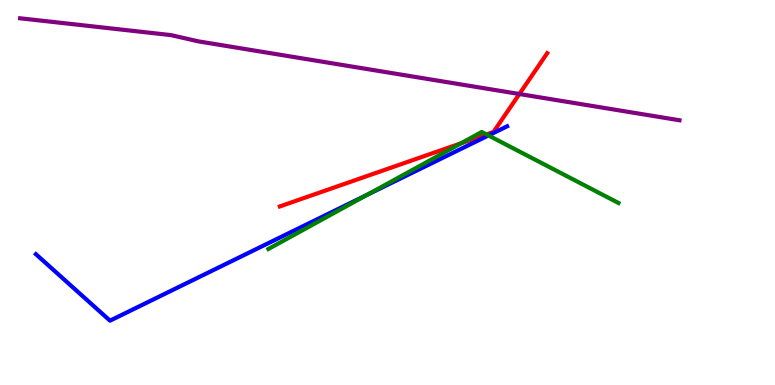[{'lines': ['blue', 'red'], 'intersections': []}, {'lines': ['green', 'red'], 'intersections': [{'x': 5.95, 'y': 6.28}, {'x': 6.28, 'y': 6.51}]}, {'lines': ['purple', 'red'], 'intersections': [{'x': 6.7, 'y': 7.56}]}, {'lines': ['blue', 'green'], 'intersections': [{'x': 4.74, 'y': 4.94}, {'x': 6.3, 'y': 6.48}]}, {'lines': ['blue', 'purple'], 'intersections': []}, {'lines': ['green', 'purple'], 'intersections': []}]